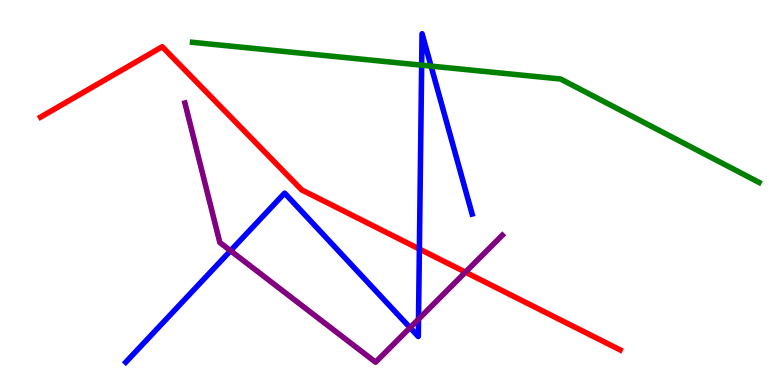[{'lines': ['blue', 'red'], 'intersections': [{'x': 5.41, 'y': 3.53}]}, {'lines': ['green', 'red'], 'intersections': []}, {'lines': ['purple', 'red'], 'intersections': [{'x': 6.01, 'y': 2.93}]}, {'lines': ['blue', 'green'], 'intersections': [{'x': 5.44, 'y': 8.31}, {'x': 5.56, 'y': 8.28}]}, {'lines': ['blue', 'purple'], 'intersections': [{'x': 2.97, 'y': 3.49}, {'x': 5.29, 'y': 1.49}, {'x': 5.4, 'y': 1.71}]}, {'lines': ['green', 'purple'], 'intersections': []}]